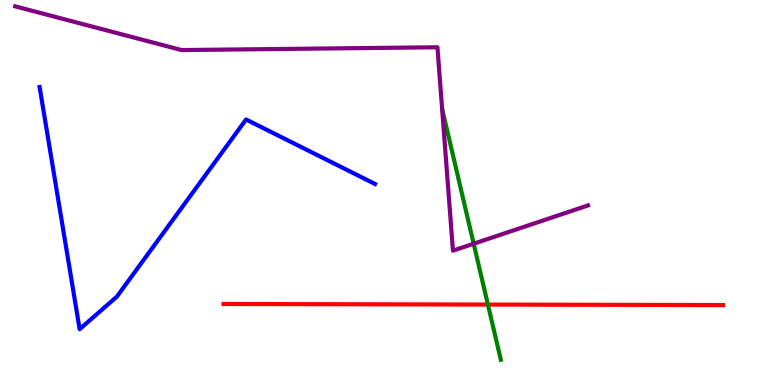[{'lines': ['blue', 'red'], 'intersections': []}, {'lines': ['green', 'red'], 'intersections': [{'x': 6.3, 'y': 2.09}]}, {'lines': ['purple', 'red'], 'intersections': []}, {'lines': ['blue', 'green'], 'intersections': []}, {'lines': ['blue', 'purple'], 'intersections': []}, {'lines': ['green', 'purple'], 'intersections': [{'x': 6.11, 'y': 3.67}]}]